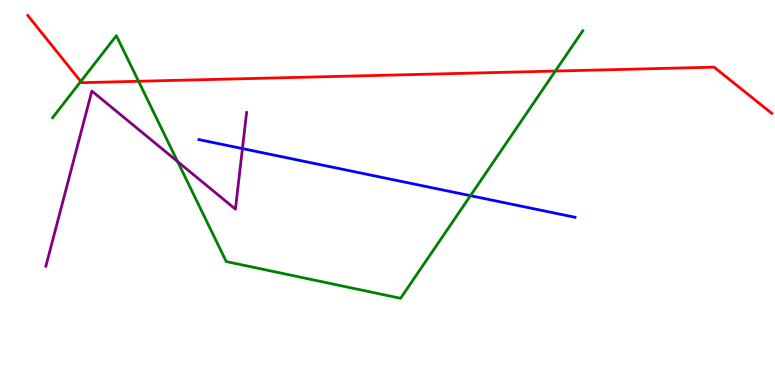[{'lines': ['blue', 'red'], 'intersections': []}, {'lines': ['green', 'red'], 'intersections': [{'x': 1.04, 'y': 7.88}, {'x': 1.79, 'y': 7.89}, {'x': 7.17, 'y': 8.15}]}, {'lines': ['purple', 'red'], 'intersections': []}, {'lines': ['blue', 'green'], 'intersections': [{'x': 6.07, 'y': 4.92}]}, {'lines': ['blue', 'purple'], 'intersections': [{'x': 3.13, 'y': 6.14}]}, {'lines': ['green', 'purple'], 'intersections': [{'x': 2.29, 'y': 5.8}]}]